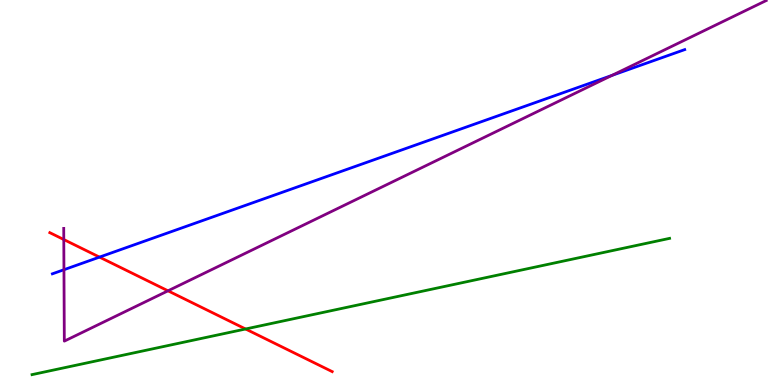[{'lines': ['blue', 'red'], 'intersections': [{'x': 1.28, 'y': 3.32}]}, {'lines': ['green', 'red'], 'intersections': [{'x': 3.17, 'y': 1.45}]}, {'lines': ['purple', 'red'], 'intersections': [{'x': 0.823, 'y': 3.78}, {'x': 2.17, 'y': 2.45}]}, {'lines': ['blue', 'green'], 'intersections': []}, {'lines': ['blue', 'purple'], 'intersections': [{'x': 0.825, 'y': 2.99}, {'x': 7.9, 'y': 8.04}]}, {'lines': ['green', 'purple'], 'intersections': []}]